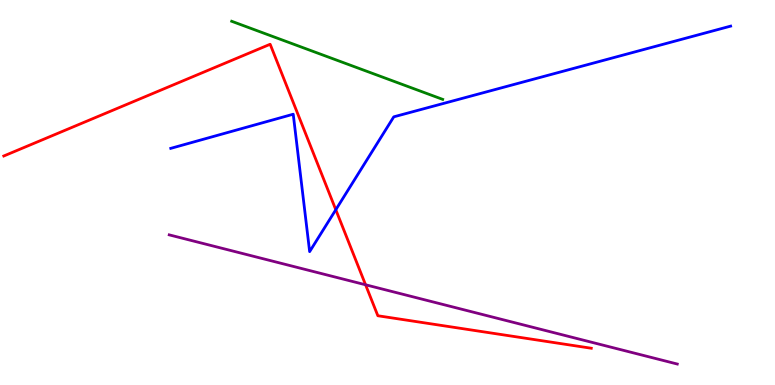[{'lines': ['blue', 'red'], 'intersections': [{'x': 4.33, 'y': 4.55}]}, {'lines': ['green', 'red'], 'intersections': []}, {'lines': ['purple', 'red'], 'intersections': [{'x': 4.72, 'y': 2.6}]}, {'lines': ['blue', 'green'], 'intersections': []}, {'lines': ['blue', 'purple'], 'intersections': []}, {'lines': ['green', 'purple'], 'intersections': []}]